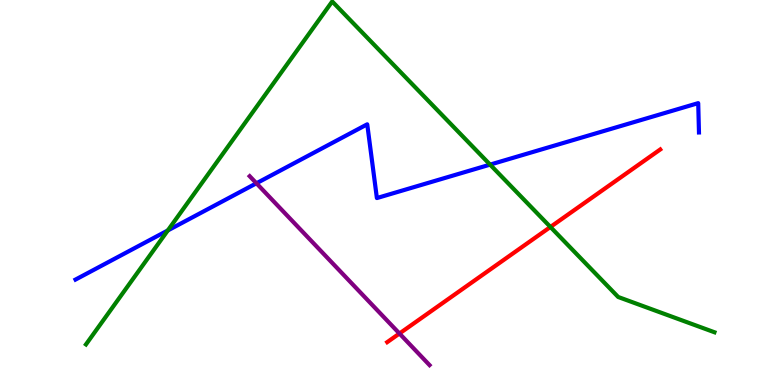[{'lines': ['blue', 'red'], 'intersections': []}, {'lines': ['green', 'red'], 'intersections': [{'x': 7.1, 'y': 4.1}]}, {'lines': ['purple', 'red'], 'intersections': [{'x': 5.15, 'y': 1.34}]}, {'lines': ['blue', 'green'], 'intersections': [{'x': 2.17, 'y': 4.01}, {'x': 6.32, 'y': 5.72}]}, {'lines': ['blue', 'purple'], 'intersections': [{'x': 3.31, 'y': 5.24}]}, {'lines': ['green', 'purple'], 'intersections': []}]